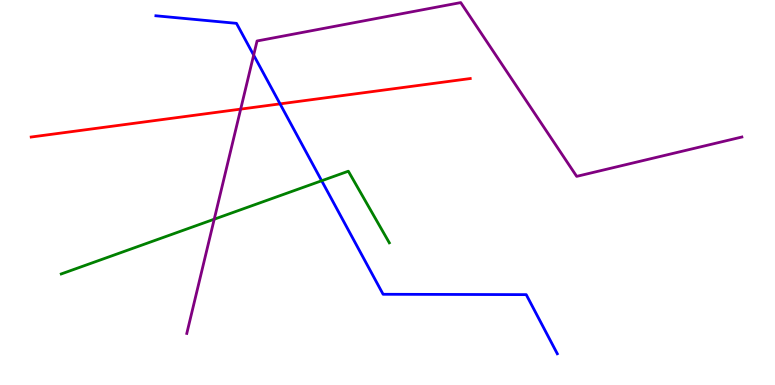[{'lines': ['blue', 'red'], 'intersections': [{'x': 3.61, 'y': 7.3}]}, {'lines': ['green', 'red'], 'intersections': []}, {'lines': ['purple', 'red'], 'intersections': [{'x': 3.11, 'y': 7.17}]}, {'lines': ['blue', 'green'], 'intersections': [{'x': 4.15, 'y': 5.31}]}, {'lines': ['blue', 'purple'], 'intersections': [{'x': 3.27, 'y': 8.57}]}, {'lines': ['green', 'purple'], 'intersections': [{'x': 2.76, 'y': 4.31}]}]